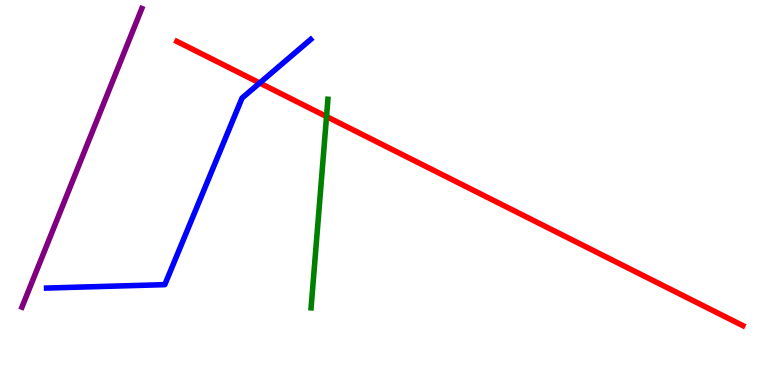[{'lines': ['blue', 'red'], 'intersections': [{'x': 3.35, 'y': 7.84}]}, {'lines': ['green', 'red'], 'intersections': [{'x': 4.21, 'y': 6.97}]}, {'lines': ['purple', 'red'], 'intersections': []}, {'lines': ['blue', 'green'], 'intersections': []}, {'lines': ['blue', 'purple'], 'intersections': []}, {'lines': ['green', 'purple'], 'intersections': []}]